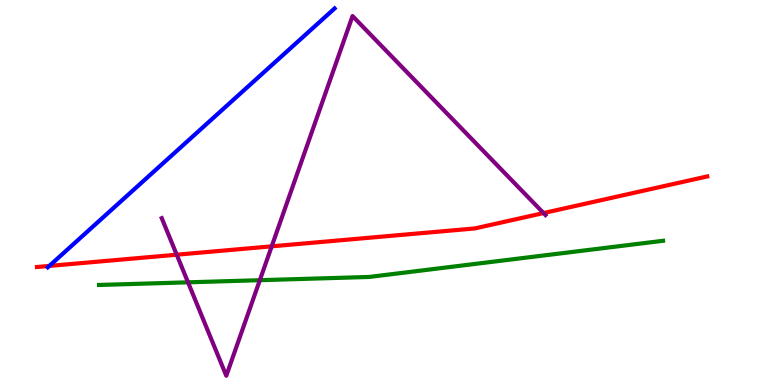[{'lines': ['blue', 'red'], 'intersections': [{'x': 0.636, 'y': 3.09}]}, {'lines': ['green', 'red'], 'intersections': []}, {'lines': ['purple', 'red'], 'intersections': [{'x': 2.28, 'y': 3.38}, {'x': 3.51, 'y': 3.6}, {'x': 7.01, 'y': 4.47}]}, {'lines': ['blue', 'green'], 'intersections': []}, {'lines': ['blue', 'purple'], 'intersections': []}, {'lines': ['green', 'purple'], 'intersections': [{'x': 2.43, 'y': 2.67}, {'x': 3.35, 'y': 2.72}]}]